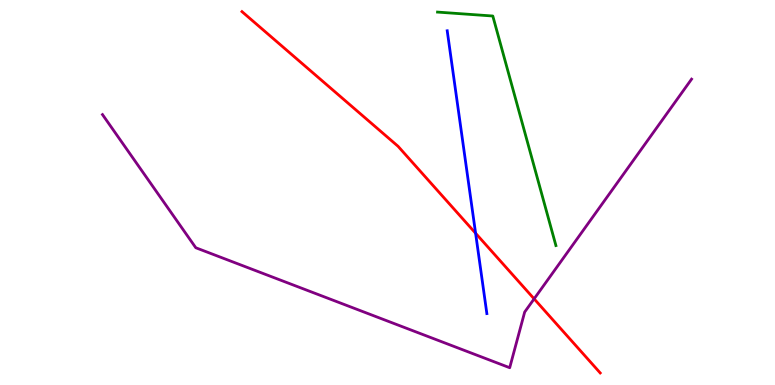[{'lines': ['blue', 'red'], 'intersections': [{'x': 6.14, 'y': 3.94}]}, {'lines': ['green', 'red'], 'intersections': []}, {'lines': ['purple', 'red'], 'intersections': [{'x': 6.89, 'y': 2.24}]}, {'lines': ['blue', 'green'], 'intersections': []}, {'lines': ['blue', 'purple'], 'intersections': []}, {'lines': ['green', 'purple'], 'intersections': []}]